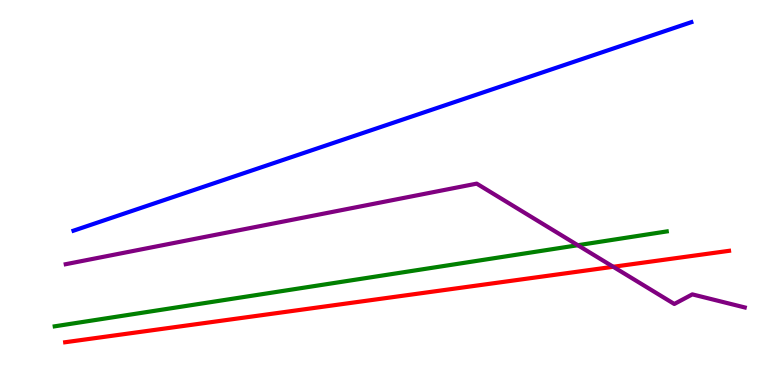[{'lines': ['blue', 'red'], 'intersections': []}, {'lines': ['green', 'red'], 'intersections': []}, {'lines': ['purple', 'red'], 'intersections': [{'x': 7.91, 'y': 3.07}]}, {'lines': ['blue', 'green'], 'intersections': []}, {'lines': ['blue', 'purple'], 'intersections': []}, {'lines': ['green', 'purple'], 'intersections': [{'x': 7.46, 'y': 3.63}]}]